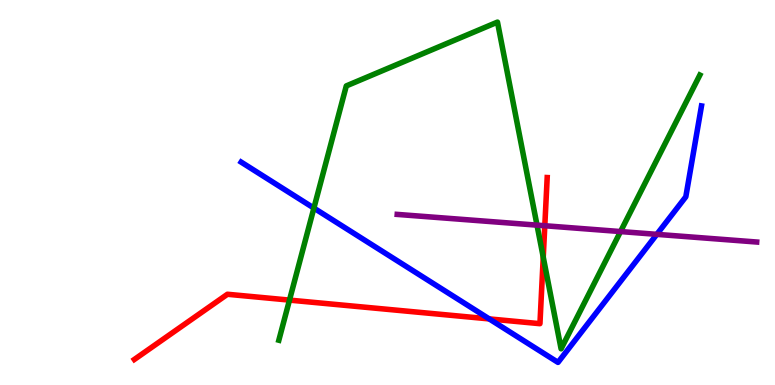[{'lines': ['blue', 'red'], 'intersections': [{'x': 6.31, 'y': 1.72}]}, {'lines': ['green', 'red'], 'intersections': [{'x': 3.74, 'y': 2.21}, {'x': 7.01, 'y': 3.32}]}, {'lines': ['purple', 'red'], 'intersections': [{'x': 7.03, 'y': 4.14}]}, {'lines': ['blue', 'green'], 'intersections': [{'x': 4.05, 'y': 4.6}]}, {'lines': ['blue', 'purple'], 'intersections': [{'x': 8.48, 'y': 3.91}]}, {'lines': ['green', 'purple'], 'intersections': [{'x': 6.93, 'y': 4.15}, {'x': 8.01, 'y': 3.99}]}]